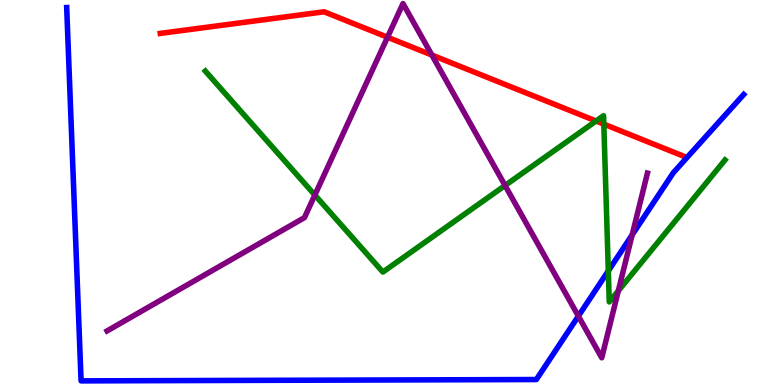[{'lines': ['blue', 'red'], 'intersections': []}, {'lines': ['green', 'red'], 'intersections': [{'x': 7.69, 'y': 6.86}, {'x': 7.79, 'y': 6.78}]}, {'lines': ['purple', 'red'], 'intersections': [{'x': 5.0, 'y': 9.03}, {'x': 5.57, 'y': 8.57}]}, {'lines': ['blue', 'green'], 'intersections': [{'x': 7.85, 'y': 2.96}]}, {'lines': ['blue', 'purple'], 'intersections': [{'x': 7.46, 'y': 1.79}, {'x': 8.16, 'y': 3.9}]}, {'lines': ['green', 'purple'], 'intersections': [{'x': 4.06, 'y': 4.93}, {'x': 6.52, 'y': 5.18}, {'x': 7.98, 'y': 2.45}]}]